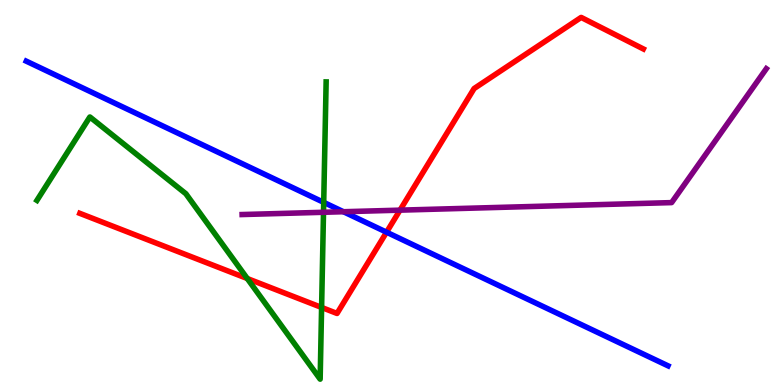[{'lines': ['blue', 'red'], 'intersections': [{'x': 4.99, 'y': 3.97}]}, {'lines': ['green', 'red'], 'intersections': [{'x': 3.19, 'y': 2.77}, {'x': 4.15, 'y': 2.01}]}, {'lines': ['purple', 'red'], 'intersections': [{'x': 5.16, 'y': 4.54}]}, {'lines': ['blue', 'green'], 'intersections': [{'x': 4.18, 'y': 4.74}]}, {'lines': ['blue', 'purple'], 'intersections': [{'x': 4.43, 'y': 4.5}]}, {'lines': ['green', 'purple'], 'intersections': [{'x': 4.17, 'y': 4.49}]}]